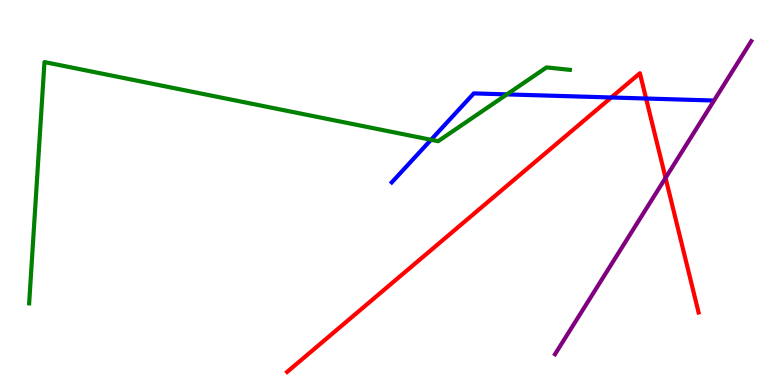[{'lines': ['blue', 'red'], 'intersections': [{'x': 7.89, 'y': 7.47}, {'x': 8.34, 'y': 7.44}]}, {'lines': ['green', 'red'], 'intersections': []}, {'lines': ['purple', 'red'], 'intersections': [{'x': 8.59, 'y': 5.38}]}, {'lines': ['blue', 'green'], 'intersections': [{'x': 5.56, 'y': 6.37}, {'x': 6.54, 'y': 7.55}]}, {'lines': ['blue', 'purple'], 'intersections': []}, {'lines': ['green', 'purple'], 'intersections': []}]